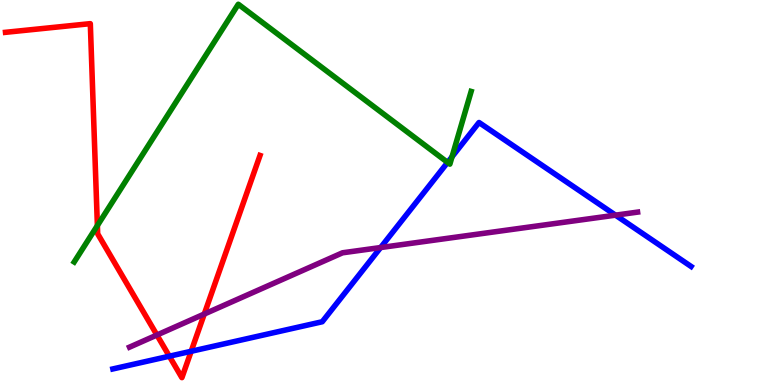[{'lines': ['blue', 'red'], 'intersections': [{'x': 2.18, 'y': 0.748}, {'x': 2.47, 'y': 0.876}]}, {'lines': ['green', 'red'], 'intersections': [{'x': 1.26, 'y': 4.14}]}, {'lines': ['purple', 'red'], 'intersections': [{'x': 2.02, 'y': 1.3}, {'x': 2.64, 'y': 1.84}]}, {'lines': ['blue', 'green'], 'intersections': [{'x': 5.78, 'y': 5.78}, {'x': 5.83, 'y': 5.93}]}, {'lines': ['blue', 'purple'], 'intersections': [{'x': 4.91, 'y': 3.57}, {'x': 7.94, 'y': 4.41}]}, {'lines': ['green', 'purple'], 'intersections': []}]